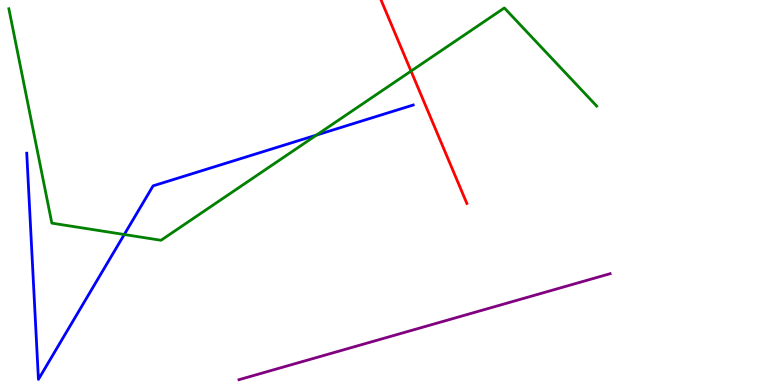[{'lines': ['blue', 'red'], 'intersections': []}, {'lines': ['green', 'red'], 'intersections': [{'x': 5.3, 'y': 8.15}]}, {'lines': ['purple', 'red'], 'intersections': []}, {'lines': ['blue', 'green'], 'intersections': [{'x': 1.6, 'y': 3.91}, {'x': 4.08, 'y': 6.49}]}, {'lines': ['blue', 'purple'], 'intersections': []}, {'lines': ['green', 'purple'], 'intersections': []}]